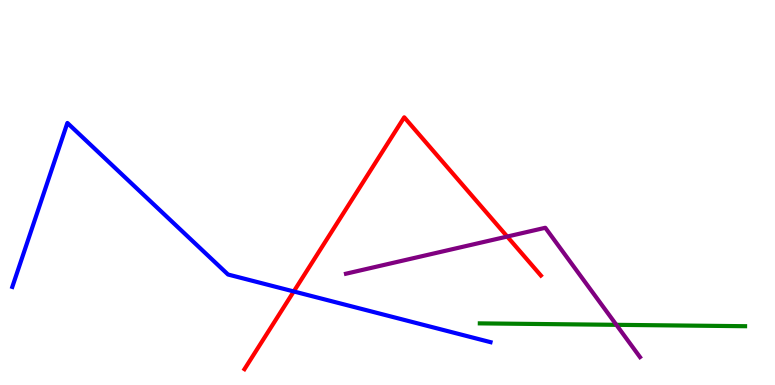[{'lines': ['blue', 'red'], 'intersections': [{'x': 3.79, 'y': 2.43}]}, {'lines': ['green', 'red'], 'intersections': []}, {'lines': ['purple', 'red'], 'intersections': [{'x': 6.54, 'y': 3.86}]}, {'lines': ['blue', 'green'], 'intersections': []}, {'lines': ['blue', 'purple'], 'intersections': []}, {'lines': ['green', 'purple'], 'intersections': [{'x': 7.95, 'y': 1.56}]}]